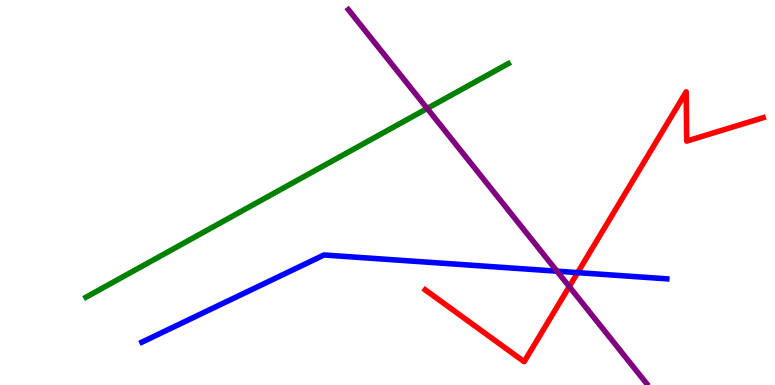[{'lines': ['blue', 'red'], 'intersections': [{'x': 7.45, 'y': 2.92}]}, {'lines': ['green', 'red'], 'intersections': []}, {'lines': ['purple', 'red'], 'intersections': [{'x': 7.35, 'y': 2.56}]}, {'lines': ['blue', 'green'], 'intersections': []}, {'lines': ['blue', 'purple'], 'intersections': [{'x': 7.19, 'y': 2.96}]}, {'lines': ['green', 'purple'], 'intersections': [{'x': 5.51, 'y': 7.18}]}]